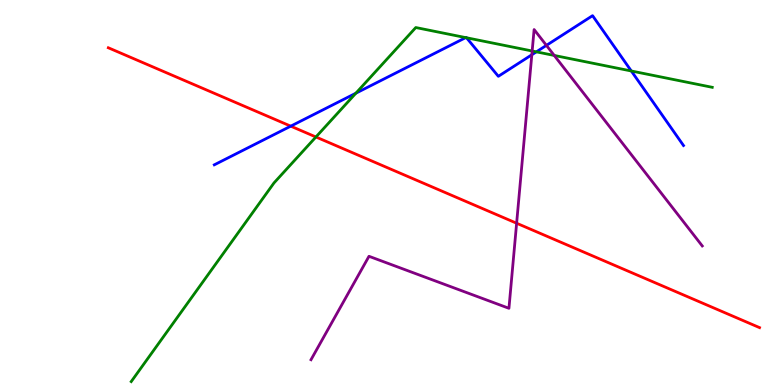[{'lines': ['blue', 'red'], 'intersections': [{'x': 3.75, 'y': 6.72}]}, {'lines': ['green', 'red'], 'intersections': [{'x': 4.08, 'y': 6.44}]}, {'lines': ['purple', 'red'], 'intersections': [{'x': 6.67, 'y': 4.2}]}, {'lines': ['blue', 'green'], 'intersections': [{'x': 4.59, 'y': 7.58}, {'x': 6.01, 'y': 9.02}, {'x': 6.02, 'y': 9.02}, {'x': 6.92, 'y': 8.65}, {'x': 8.15, 'y': 8.16}]}, {'lines': ['blue', 'purple'], 'intersections': [{'x': 6.86, 'y': 8.58}, {'x': 7.05, 'y': 8.82}]}, {'lines': ['green', 'purple'], 'intersections': [{'x': 6.87, 'y': 8.68}, {'x': 7.15, 'y': 8.56}]}]